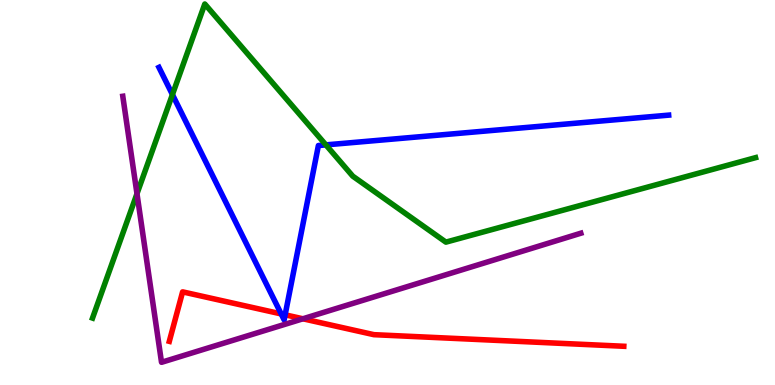[{'lines': ['blue', 'red'], 'intersections': [{'x': 3.63, 'y': 1.85}, {'x': 3.68, 'y': 1.82}]}, {'lines': ['green', 'red'], 'intersections': []}, {'lines': ['purple', 'red'], 'intersections': [{'x': 3.91, 'y': 1.72}]}, {'lines': ['blue', 'green'], 'intersections': [{'x': 2.22, 'y': 7.54}, {'x': 4.2, 'y': 6.24}]}, {'lines': ['blue', 'purple'], 'intersections': []}, {'lines': ['green', 'purple'], 'intersections': [{'x': 1.77, 'y': 4.97}]}]